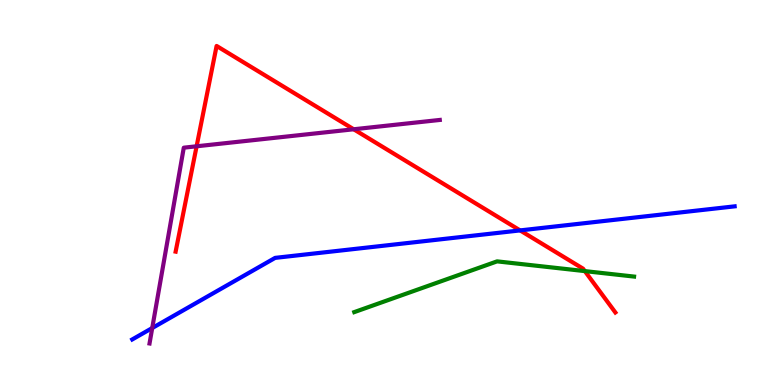[{'lines': ['blue', 'red'], 'intersections': [{'x': 6.71, 'y': 4.02}]}, {'lines': ['green', 'red'], 'intersections': [{'x': 7.55, 'y': 2.96}]}, {'lines': ['purple', 'red'], 'intersections': [{'x': 2.54, 'y': 6.2}, {'x': 4.56, 'y': 6.64}]}, {'lines': ['blue', 'green'], 'intersections': []}, {'lines': ['blue', 'purple'], 'intersections': [{'x': 1.96, 'y': 1.48}]}, {'lines': ['green', 'purple'], 'intersections': []}]